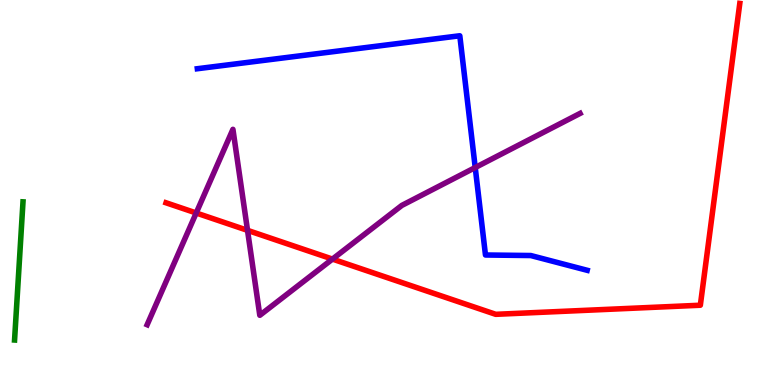[{'lines': ['blue', 'red'], 'intersections': []}, {'lines': ['green', 'red'], 'intersections': []}, {'lines': ['purple', 'red'], 'intersections': [{'x': 2.53, 'y': 4.47}, {'x': 3.19, 'y': 4.02}, {'x': 4.29, 'y': 3.27}]}, {'lines': ['blue', 'green'], 'intersections': []}, {'lines': ['blue', 'purple'], 'intersections': [{'x': 6.13, 'y': 5.65}]}, {'lines': ['green', 'purple'], 'intersections': []}]